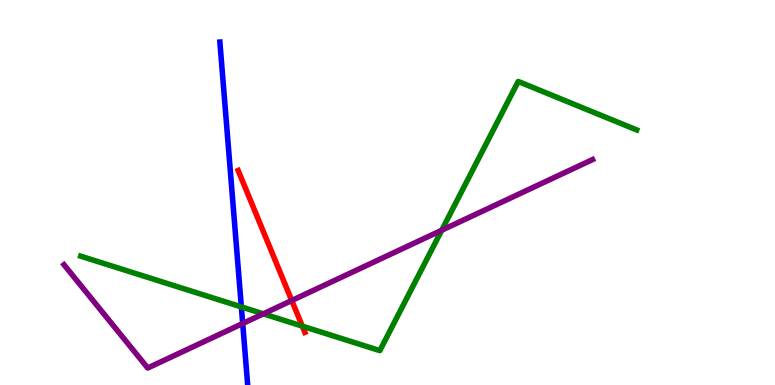[{'lines': ['blue', 'red'], 'intersections': []}, {'lines': ['green', 'red'], 'intersections': [{'x': 3.9, 'y': 1.53}]}, {'lines': ['purple', 'red'], 'intersections': [{'x': 3.76, 'y': 2.19}]}, {'lines': ['blue', 'green'], 'intersections': [{'x': 3.11, 'y': 2.03}]}, {'lines': ['blue', 'purple'], 'intersections': [{'x': 3.13, 'y': 1.6}]}, {'lines': ['green', 'purple'], 'intersections': [{'x': 3.4, 'y': 1.85}, {'x': 5.7, 'y': 4.02}]}]